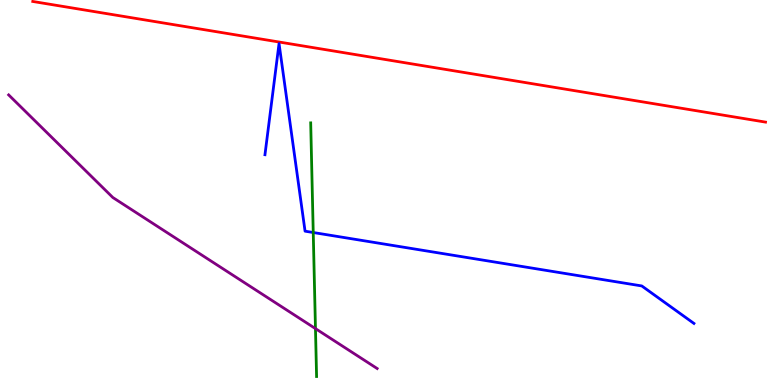[{'lines': ['blue', 'red'], 'intersections': []}, {'lines': ['green', 'red'], 'intersections': []}, {'lines': ['purple', 'red'], 'intersections': []}, {'lines': ['blue', 'green'], 'intersections': [{'x': 4.04, 'y': 3.96}]}, {'lines': ['blue', 'purple'], 'intersections': []}, {'lines': ['green', 'purple'], 'intersections': [{'x': 4.07, 'y': 1.46}]}]